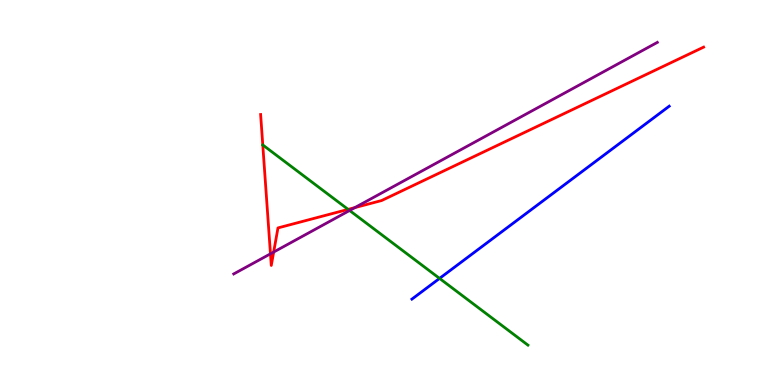[{'lines': ['blue', 'red'], 'intersections': []}, {'lines': ['green', 'red'], 'intersections': [{'x': 3.39, 'y': 6.23}, {'x': 4.49, 'y': 4.56}]}, {'lines': ['purple', 'red'], 'intersections': [{'x': 3.49, 'y': 3.41}, {'x': 3.53, 'y': 3.45}, {'x': 4.58, 'y': 4.61}]}, {'lines': ['blue', 'green'], 'intersections': [{'x': 5.67, 'y': 2.77}]}, {'lines': ['blue', 'purple'], 'intersections': []}, {'lines': ['green', 'purple'], 'intersections': [{'x': 4.51, 'y': 4.53}]}]